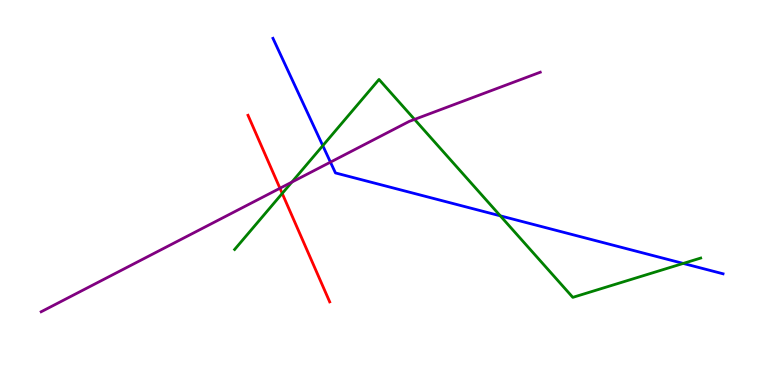[{'lines': ['blue', 'red'], 'intersections': []}, {'lines': ['green', 'red'], 'intersections': [{'x': 3.64, 'y': 4.98}]}, {'lines': ['purple', 'red'], 'intersections': [{'x': 3.61, 'y': 5.11}]}, {'lines': ['blue', 'green'], 'intersections': [{'x': 4.17, 'y': 6.22}, {'x': 6.46, 'y': 4.39}, {'x': 8.82, 'y': 3.16}]}, {'lines': ['blue', 'purple'], 'intersections': [{'x': 4.26, 'y': 5.79}]}, {'lines': ['green', 'purple'], 'intersections': [{'x': 3.77, 'y': 5.27}, {'x': 5.35, 'y': 6.9}]}]